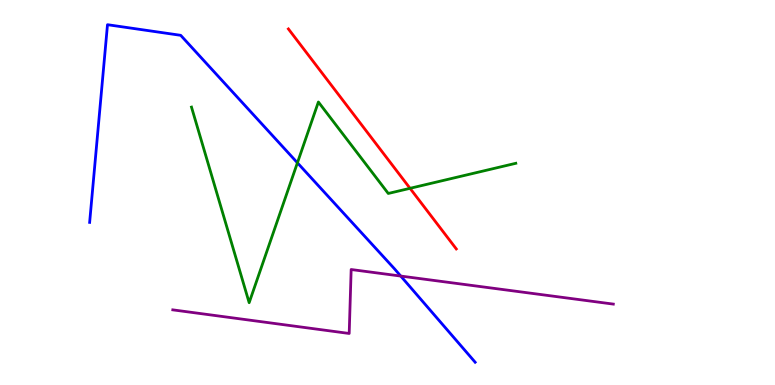[{'lines': ['blue', 'red'], 'intersections': []}, {'lines': ['green', 'red'], 'intersections': [{'x': 5.29, 'y': 5.11}]}, {'lines': ['purple', 'red'], 'intersections': []}, {'lines': ['blue', 'green'], 'intersections': [{'x': 3.84, 'y': 5.77}]}, {'lines': ['blue', 'purple'], 'intersections': [{'x': 5.17, 'y': 2.83}]}, {'lines': ['green', 'purple'], 'intersections': []}]